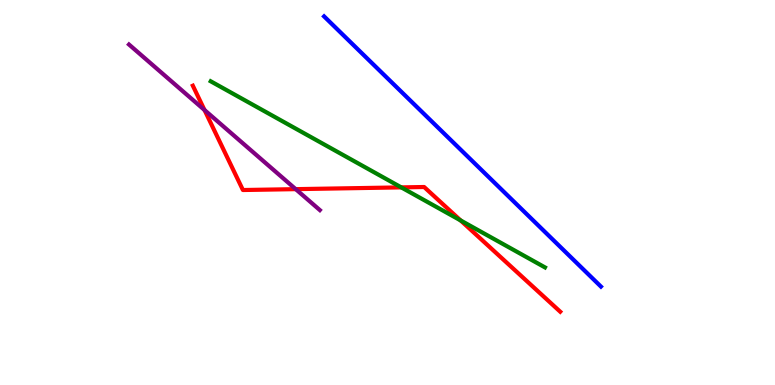[{'lines': ['blue', 'red'], 'intersections': []}, {'lines': ['green', 'red'], 'intersections': [{'x': 5.18, 'y': 5.13}, {'x': 5.94, 'y': 4.28}]}, {'lines': ['purple', 'red'], 'intersections': [{'x': 2.64, 'y': 7.14}, {'x': 3.82, 'y': 5.09}]}, {'lines': ['blue', 'green'], 'intersections': []}, {'lines': ['blue', 'purple'], 'intersections': []}, {'lines': ['green', 'purple'], 'intersections': []}]